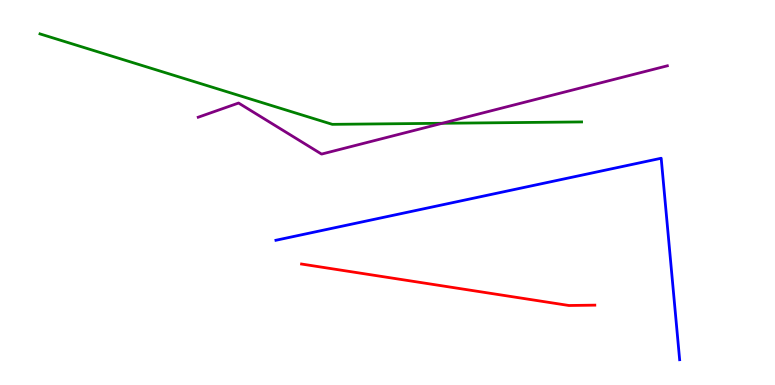[{'lines': ['blue', 'red'], 'intersections': []}, {'lines': ['green', 'red'], 'intersections': []}, {'lines': ['purple', 'red'], 'intersections': []}, {'lines': ['blue', 'green'], 'intersections': []}, {'lines': ['blue', 'purple'], 'intersections': []}, {'lines': ['green', 'purple'], 'intersections': [{'x': 5.71, 'y': 6.8}]}]